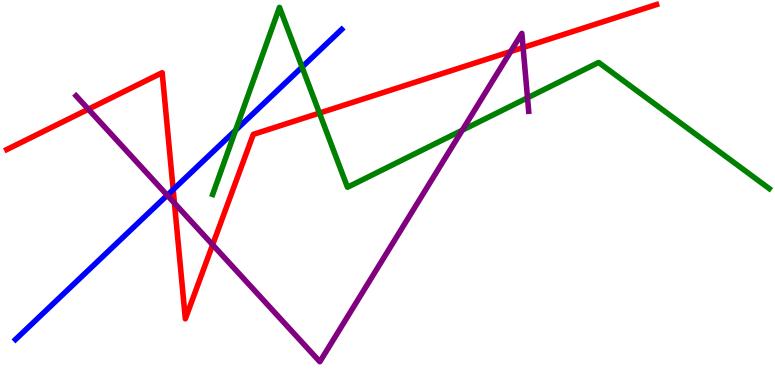[{'lines': ['blue', 'red'], 'intersections': [{'x': 2.23, 'y': 5.08}]}, {'lines': ['green', 'red'], 'intersections': [{'x': 4.12, 'y': 7.06}]}, {'lines': ['purple', 'red'], 'intersections': [{'x': 1.14, 'y': 7.16}, {'x': 2.25, 'y': 4.72}, {'x': 2.74, 'y': 3.64}, {'x': 6.59, 'y': 8.66}, {'x': 6.75, 'y': 8.77}]}, {'lines': ['blue', 'green'], 'intersections': [{'x': 3.04, 'y': 6.62}, {'x': 3.9, 'y': 8.26}]}, {'lines': ['blue', 'purple'], 'intersections': [{'x': 2.16, 'y': 4.93}]}, {'lines': ['green', 'purple'], 'intersections': [{'x': 5.96, 'y': 6.62}, {'x': 6.81, 'y': 7.46}]}]